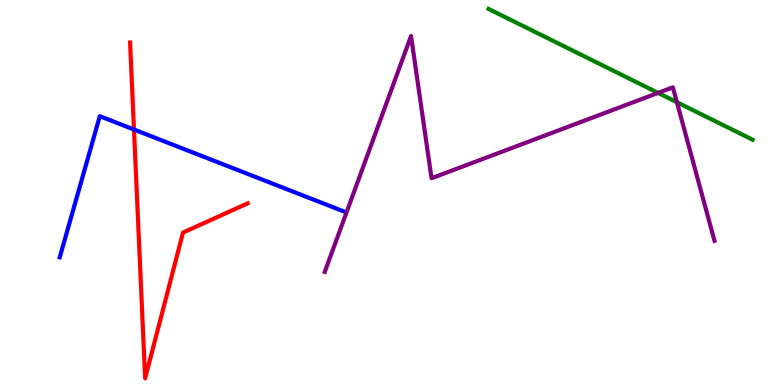[{'lines': ['blue', 'red'], 'intersections': [{'x': 1.73, 'y': 6.64}]}, {'lines': ['green', 'red'], 'intersections': []}, {'lines': ['purple', 'red'], 'intersections': []}, {'lines': ['blue', 'green'], 'intersections': []}, {'lines': ['blue', 'purple'], 'intersections': []}, {'lines': ['green', 'purple'], 'intersections': [{'x': 8.49, 'y': 7.59}, {'x': 8.73, 'y': 7.35}]}]